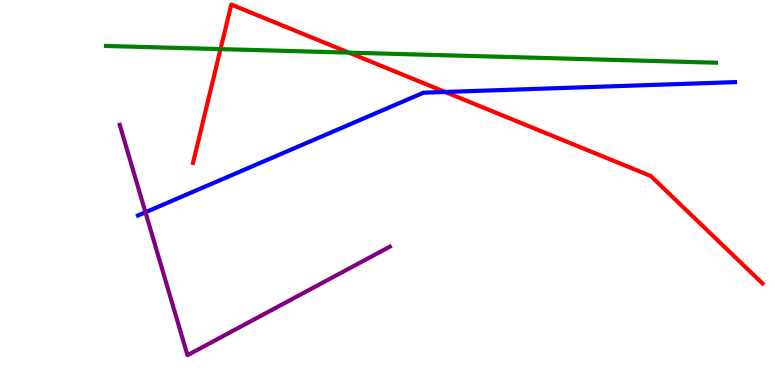[{'lines': ['blue', 'red'], 'intersections': [{'x': 5.74, 'y': 7.61}]}, {'lines': ['green', 'red'], 'intersections': [{'x': 2.85, 'y': 8.72}, {'x': 4.5, 'y': 8.63}]}, {'lines': ['purple', 'red'], 'intersections': []}, {'lines': ['blue', 'green'], 'intersections': []}, {'lines': ['blue', 'purple'], 'intersections': [{'x': 1.88, 'y': 4.49}]}, {'lines': ['green', 'purple'], 'intersections': []}]